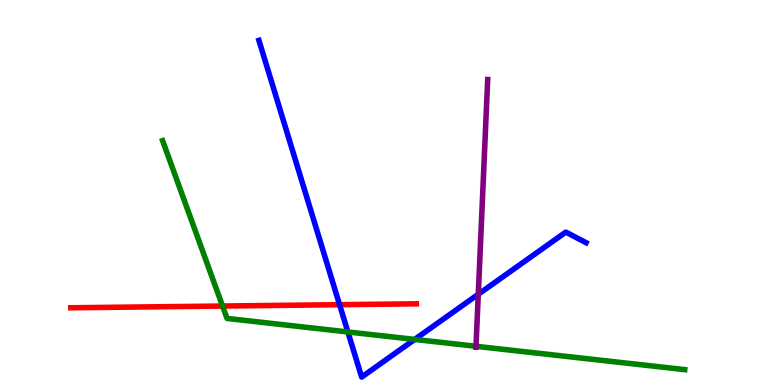[{'lines': ['blue', 'red'], 'intersections': [{'x': 4.38, 'y': 2.09}]}, {'lines': ['green', 'red'], 'intersections': [{'x': 2.87, 'y': 2.05}]}, {'lines': ['purple', 'red'], 'intersections': []}, {'lines': ['blue', 'green'], 'intersections': [{'x': 4.49, 'y': 1.38}, {'x': 5.35, 'y': 1.18}]}, {'lines': ['blue', 'purple'], 'intersections': [{'x': 6.17, 'y': 2.36}]}, {'lines': ['green', 'purple'], 'intersections': [{'x': 6.14, 'y': 1.01}]}]